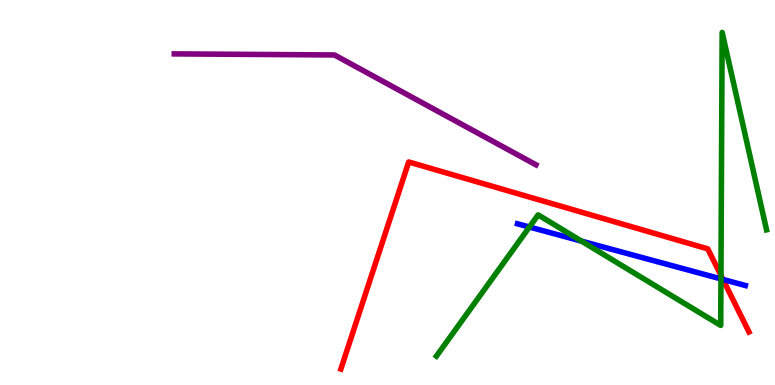[{'lines': ['blue', 'red'], 'intersections': [{'x': 9.33, 'y': 2.74}]}, {'lines': ['green', 'red'], 'intersections': [{'x': 9.3, 'y': 2.85}]}, {'lines': ['purple', 'red'], 'intersections': []}, {'lines': ['blue', 'green'], 'intersections': [{'x': 6.83, 'y': 4.1}, {'x': 7.5, 'y': 3.74}, {'x': 9.3, 'y': 2.76}]}, {'lines': ['blue', 'purple'], 'intersections': []}, {'lines': ['green', 'purple'], 'intersections': []}]